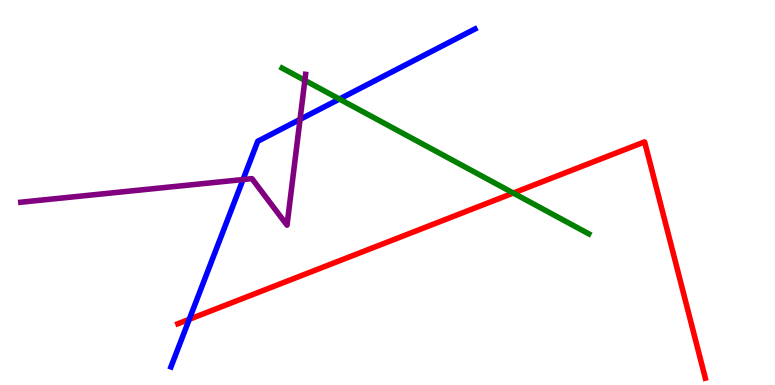[{'lines': ['blue', 'red'], 'intersections': [{'x': 2.44, 'y': 1.71}]}, {'lines': ['green', 'red'], 'intersections': [{'x': 6.62, 'y': 4.99}]}, {'lines': ['purple', 'red'], 'intersections': []}, {'lines': ['blue', 'green'], 'intersections': [{'x': 4.38, 'y': 7.43}]}, {'lines': ['blue', 'purple'], 'intersections': [{'x': 3.14, 'y': 5.34}, {'x': 3.87, 'y': 6.9}]}, {'lines': ['green', 'purple'], 'intersections': [{'x': 3.93, 'y': 7.91}]}]